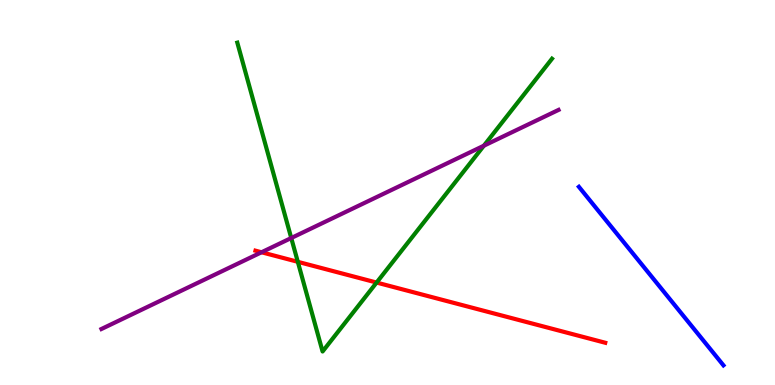[{'lines': ['blue', 'red'], 'intersections': []}, {'lines': ['green', 'red'], 'intersections': [{'x': 3.84, 'y': 3.2}, {'x': 4.86, 'y': 2.66}]}, {'lines': ['purple', 'red'], 'intersections': [{'x': 3.37, 'y': 3.45}]}, {'lines': ['blue', 'green'], 'intersections': []}, {'lines': ['blue', 'purple'], 'intersections': []}, {'lines': ['green', 'purple'], 'intersections': [{'x': 3.76, 'y': 3.82}, {'x': 6.24, 'y': 6.22}]}]